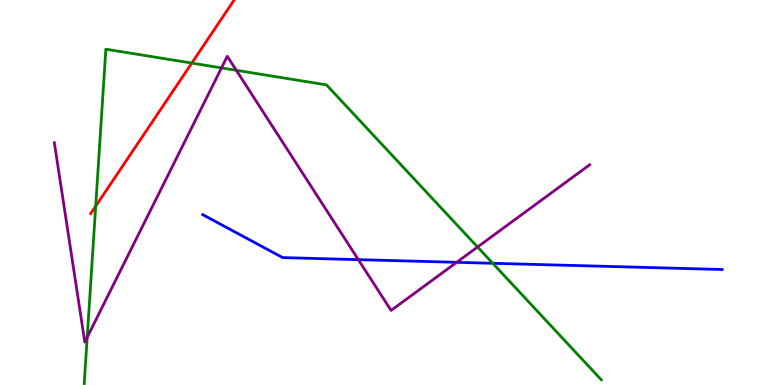[{'lines': ['blue', 'red'], 'intersections': []}, {'lines': ['green', 'red'], 'intersections': [{'x': 1.23, 'y': 4.65}, {'x': 2.47, 'y': 8.36}]}, {'lines': ['purple', 'red'], 'intersections': []}, {'lines': ['blue', 'green'], 'intersections': [{'x': 6.36, 'y': 3.16}]}, {'lines': ['blue', 'purple'], 'intersections': [{'x': 4.62, 'y': 3.26}, {'x': 5.89, 'y': 3.19}]}, {'lines': ['green', 'purple'], 'intersections': [{'x': 1.13, 'y': 1.24}, {'x': 2.86, 'y': 8.24}, {'x': 3.05, 'y': 8.17}, {'x': 6.16, 'y': 3.58}]}]